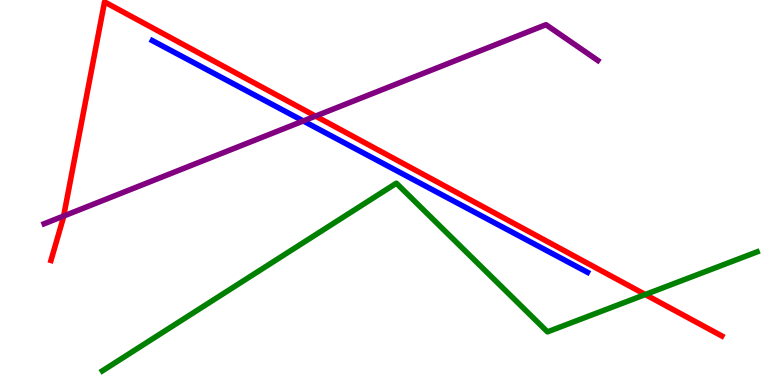[{'lines': ['blue', 'red'], 'intersections': []}, {'lines': ['green', 'red'], 'intersections': [{'x': 8.33, 'y': 2.35}]}, {'lines': ['purple', 'red'], 'intersections': [{'x': 0.821, 'y': 4.39}, {'x': 4.07, 'y': 6.98}]}, {'lines': ['blue', 'green'], 'intersections': []}, {'lines': ['blue', 'purple'], 'intersections': [{'x': 3.91, 'y': 6.86}]}, {'lines': ['green', 'purple'], 'intersections': []}]